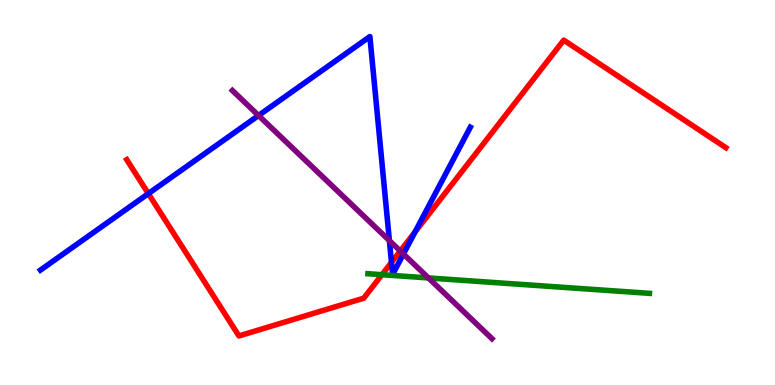[{'lines': ['blue', 'red'], 'intersections': [{'x': 1.91, 'y': 4.97}, {'x': 5.05, 'y': 3.18}, {'x': 5.35, 'y': 3.97}]}, {'lines': ['green', 'red'], 'intersections': [{'x': 4.93, 'y': 2.86}]}, {'lines': ['purple', 'red'], 'intersections': [{'x': 5.17, 'y': 3.48}]}, {'lines': ['blue', 'green'], 'intersections': []}, {'lines': ['blue', 'purple'], 'intersections': [{'x': 3.34, 'y': 7.0}, {'x': 5.02, 'y': 3.75}, {'x': 5.21, 'y': 3.4}]}, {'lines': ['green', 'purple'], 'intersections': [{'x': 5.53, 'y': 2.78}]}]